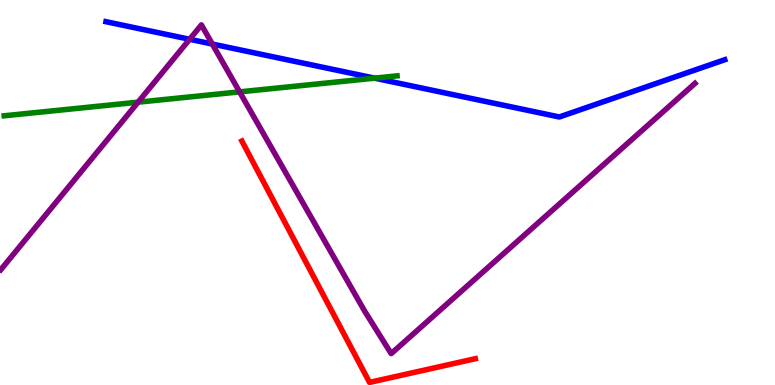[{'lines': ['blue', 'red'], 'intersections': []}, {'lines': ['green', 'red'], 'intersections': []}, {'lines': ['purple', 'red'], 'intersections': []}, {'lines': ['blue', 'green'], 'intersections': [{'x': 4.83, 'y': 7.97}]}, {'lines': ['blue', 'purple'], 'intersections': [{'x': 2.45, 'y': 8.98}, {'x': 2.74, 'y': 8.86}]}, {'lines': ['green', 'purple'], 'intersections': [{'x': 1.78, 'y': 7.35}, {'x': 3.09, 'y': 7.61}]}]